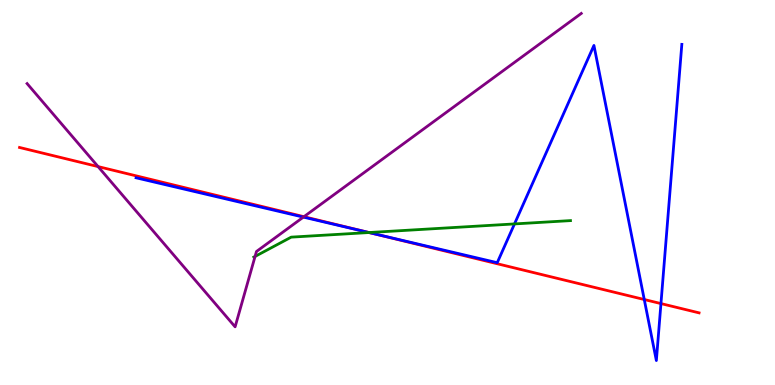[{'lines': ['blue', 'red'], 'intersections': [{'x': 4.79, 'y': 3.95}, {'x': 8.31, 'y': 2.22}, {'x': 8.53, 'y': 2.11}]}, {'lines': ['green', 'red'], 'intersections': [{'x': 4.76, 'y': 3.96}]}, {'lines': ['purple', 'red'], 'intersections': [{'x': 1.27, 'y': 5.67}, {'x': 3.92, 'y': 4.37}]}, {'lines': ['blue', 'green'], 'intersections': [{'x': 4.76, 'y': 3.96}, {'x': 6.64, 'y': 4.18}]}, {'lines': ['blue', 'purple'], 'intersections': [{'x': 3.91, 'y': 4.36}]}, {'lines': ['green', 'purple'], 'intersections': [{'x': 3.29, 'y': 3.34}]}]